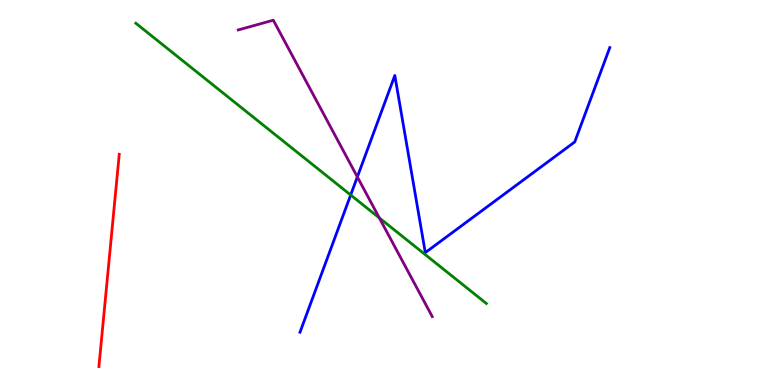[{'lines': ['blue', 'red'], 'intersections': []}, {'lines': ['green', 'red'], 'intersections': []}, {'lines': ['purple', 'red'], 'intersections': []}, {'lines': ['blue', 'green'], 'intersections': [{'x': 4.52, 'y': 4.93}]}, {'lines': ['blue', 'purple'], 'intersections': [{'x': 4.61, 'y': 5.4}]}, {'lines': ['green', 'purple'], 'intersections': [{'x': 4.89, 'y': 4.34}]}]